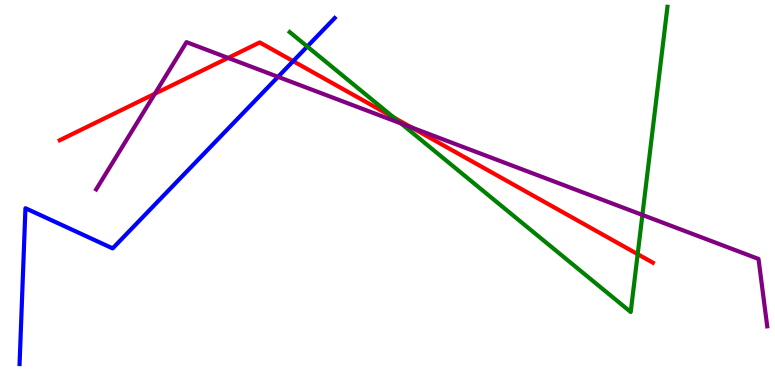[{'lines': ['blue', 'red'], 'intersections': [{'x': 3.78, 'y': 8.41}]}, {'lines': ['green', 'red'], 'intersections': [{'x': 5.08, 'y': 6.95}, {'x': 8.23, 'y': 3.4}]}, {'lines': ['purple', 'red'], 'intersections': [{'x': 2.0, 'y': 7.57}, {'x': 2.94, 'y': 8.5}, {'x': 5.31, 'y': 6.69}]}, {'lines': ['blue', 'green'], 'intersections': [{'x': 3.96, 'y': 8.79}]}, {'lines': ['blue', 'purple'], 'intersections': [{'x': 3.59, 'y': 8.0}]}, {'lines': ['green', 'purple'], 'intersections': [{'x': 5.17, 'y': 6.79}, {'x': 8.29, 'y': 4.42}]}]